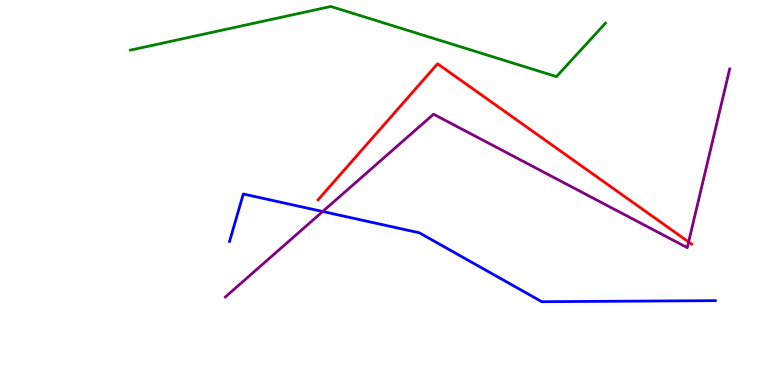[{'lines': ['blue', 'red'], 'intersections': []}, {'lines': ['green', 'red'], 'intersections': []}, {'lines': ['purple', 'red'], 'intersections': [{'x': 8.89, 'y': 3.72}]}, {'lines': ['blue', 'green'], 'intersections': []}, {'lines': ['blue', 'purple'], 'intersections': [{'x': 4.16, 'y': 4.51}]}, {'lines': ['green', 'purple'], 'intersections': []}]